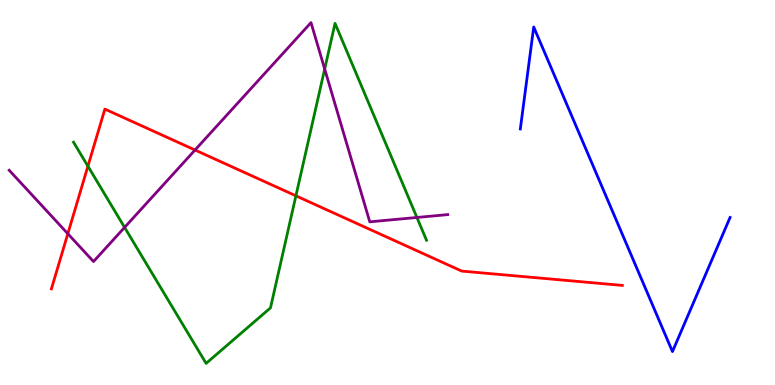[{'lines': ['blue', 'red'], 'intersections': []}, {'lines': ['green', 'red'], 'intersections': [{'x': 1.13, 'y': 5.68}, {'x': 3.82, 'y': 4.91}]}, {'lines': ['purple', 'red'], 'intersections': [{'x': 0.875, 'y': 3.93}, {'x': 2.52, 'y': 6.1}]}, {'lines': ['blue', 'green'], 'intersections': []}, {'lines': ['blue', 'purple'], 'intersections': []}, {'lines': ['green', 'purple'], 'intersections': [{'x': 1.61, 'y': 4.09}, {'x': 4.19, 'y': 8.21}, {'x': 5.38, 'y': 4.35}]}]